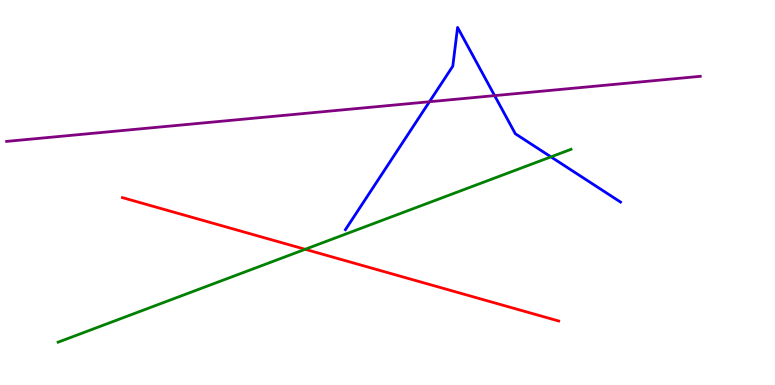[{'lines': ['blue', 'red'], 'intersections': []}, {'lines': ['green', 'red'], 'intersections': [{'x': 3.94, 'y': 3.52}]}, {'lines': ['purple', 'red'], 'intersections': []}, {'lines': ['blue', 'green'], 'intersections': [{'x': 7.11, 'y': 5.93}]}, {'lines': ['blue', 'purple'], 'intersections': [{'x': 5.54, 'y': 7.36}, {'x': 6.38, 'y': 7.52}]}, {'lines': ['green', 'purple'], 'intersections': []}]